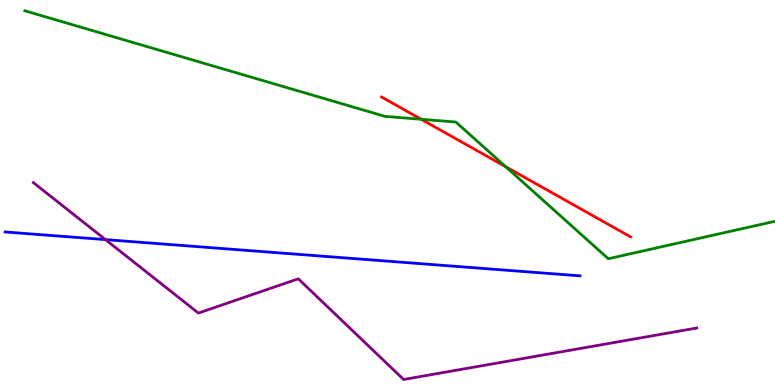[{'lines': ['blue', 'red'], 'intersections': []}, {'lines': ['green', 'red'], 'intersections': [{'x': 5.43, 'y': 6.9}, {'x': 6.53, 'y': 5.67}]}, {'lines': ['purple', 'red'], 'intersections': []}, {'lines': ['blue', 'green'], 'intersections': []}, {'lines': ['blue', 'purple'], 'intersections': [{'x': 1.36, 'y': 3.78}]}, {'lines': ['green', 'purple'], 'intersections': []}]